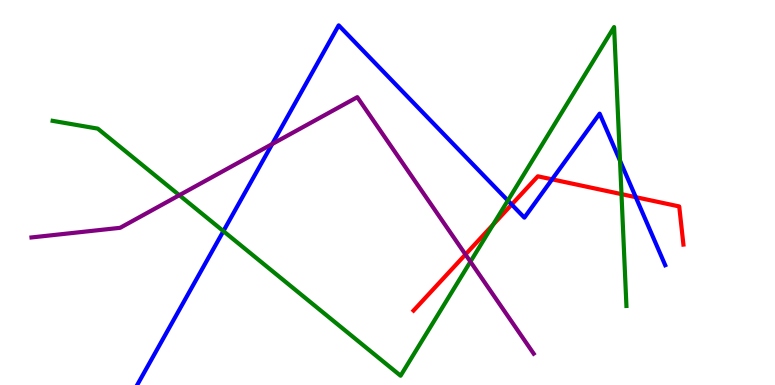[{'lines': ['blue', 'red'], 'intersections': [{'x': 6.6, 'y': 4.69}, {'x': 7.12, 'y': 5.34}, {'x': 8.2, 'y': 4.88}]}, {'lines': ['green', 'red'], 'intersections': [{'x': 6.36, 'y': 4.17}, {'x': 8.02, 'y': 4.96}]}, {'lines': ['purple', 'red'], 'intersections': [{'x': 6.01, 'y': 3.39}]}, {'lines': ['blue', 'green'], 'intersections': [{'x': 2.88, 'y': 4.0}, {'x': 6.55, 'y': 4.79}, {'x': 8.0, 'y': 5.83}]}, {'lines': ['blue', 'purple'], 'intersections': [{'x': 3.51, 'y': 6.26}]}, {'lines': ['green', 'purple'], 'intersections': [{'x': 2.31, 'y': 4.93}, {'x': 6.07, 'y': 3.2}]}]